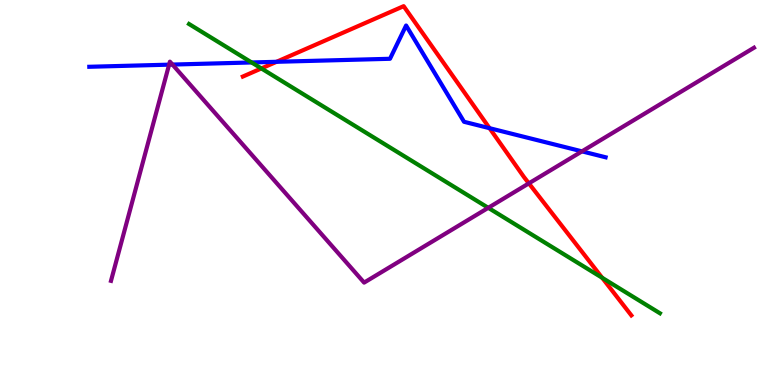[{'lines': ['blue', 'red'], 'intersections': [{'x': 3.57, 'y': 8.39}, {'x': 6.32, 'y': 6.67}]}, {'lines': ['green', 'red'], 'intersections': [{'x': 3.37, 'y': 8.22}, {'x': 7.77, 'y': 2.78}]}, {'lines': ['purple', 'red'], 'intersections': [{'x': 6.82, 'y': 5.24}]}, {'lines': ['blue', 'green'], 'intersections': [{'x': 3.25, 'y': 8.38}]}, {'lines': ['blue', 'purple'], 'intersections': [{'x': 2.18, 'y': 8.32}, {'x': 2.23, 'y': 8.32}, {'x': 7.51, 'y': 6.07}]}, {'lines': ['green', 'purple'], 'intersections': [{'x': 6.3, 'y': 4.6}]}]